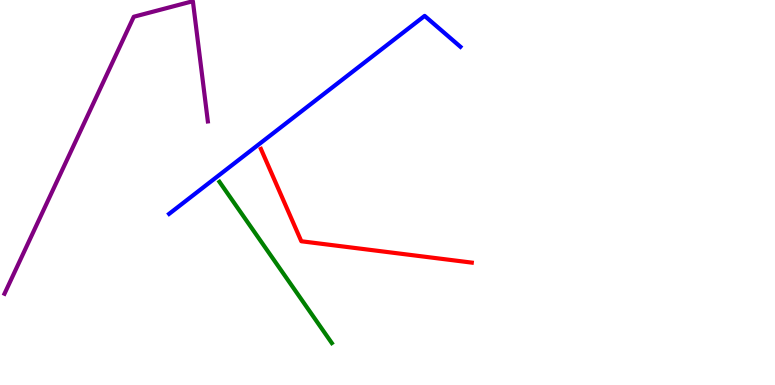[{'lines': ['blue', 'red'], 'intersections': []}, {'lines': ['green', 'red'], 'intersections': []}, {'lines': ['purple', 'red'], 'intersections': []}, {'lines': ['blue', 'green'], 'intersections': []}, {'lines': ['blue', 'purple'], 'intersections': []}, {'lines': ['green', 'purple'], 'intersections': []}]